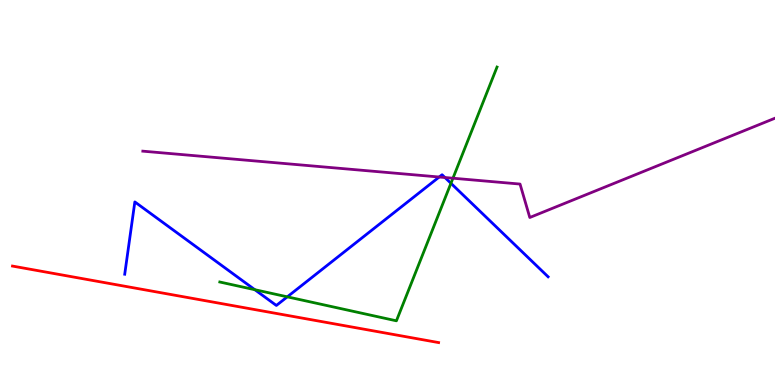[{'lines': ['blue', 'red'], 'intersections': []}, {'lines': ['green', 'red'], 'intersections': []}, {'lines': ['purple', 'red'], 'intersections': []}, {'lines': ['blue', 'green'], 'intersections': [{'x': 3.29, 'y': 2.48}, {'x': 3.71, 'y': 2.29}, {'x': 5.82, 'y': 5.24}]}, {'lines': ['blue', 'purple'], 'intersections': [{'x': 5.67, 'y': 5.4}, {'x': 5.74, 'y': 5.39}]}, {'lines': ['green', 'purple'], 'intersections': [{'x': 5.84, 'y': 5.37}]}]